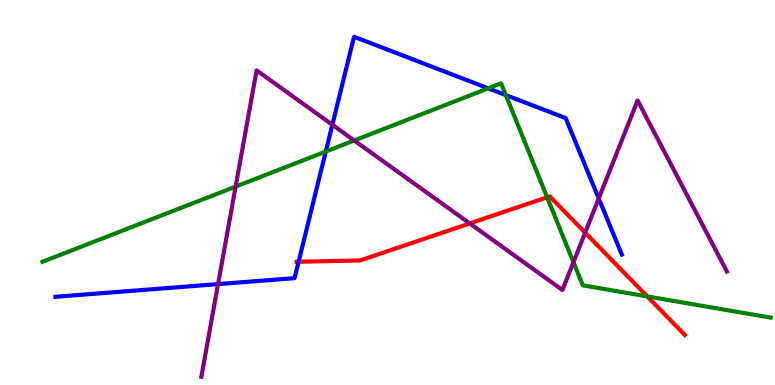[{'lines': ['blue', 'red'], 'intersections': [{'x': 3.85, 'y': 3.2}]}, {'lines': ['green', 'red'], 'intersections': [{'x': 7.06, 'y': 4.88}, {'x': 8.35, 'y': 2.3}]}, {'lines': ['purple', 'red'], 'intersections': [{'x': 6.06, 'y': 4.2}, {'x': 7.55, 'y': 3.96}]}, {'lines': ['blue', 'green'], 'intersections': [{'x': 4.2, 'y': 6.06}, {'x': 6.3, 'y': 7.71}, {'x': 6.53, 'y': 7.53}]}, {'lines': ['blue', 'purple'], 'intersections': [{'x': 2.81, 'y': 2.62}, {'x': 4.29, 'y': 6.76}, {'x': 7.73, 'y': 4.85}]}, {'lines': ['green', 'purple'], 'intersections': [{'x': 3.04, 'y': 5.15}, {'x': 4.57, 'y': 6.35}, {'x': 7.4, 'y': 3.19}]}]